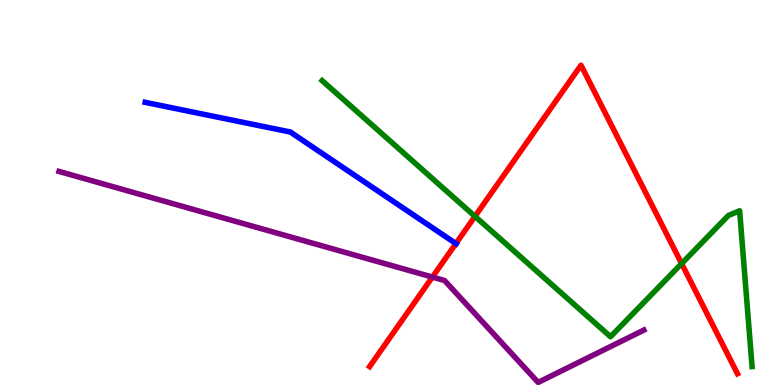[{'lines': ['blue', 'red'], 'intersections': [{'x': 5.88, 'y': 3.67}]}, {'lines': ['green', 'red'], 'intersections': [{'x': 6.13, 'y': 4.38}, {'x': 8.8, 'y': 3.15}]}, {'lines': ['purple', 'red'], 'intersections': [{'x': 5.58, 'y': 2.8}]}, {'lines': ['blue', 'green'], 'intersections': []}, {'lines': ['blue', 'purple'], 'intersections': []}, {'lines': ['green', 'purple'], 'intersections': []}]